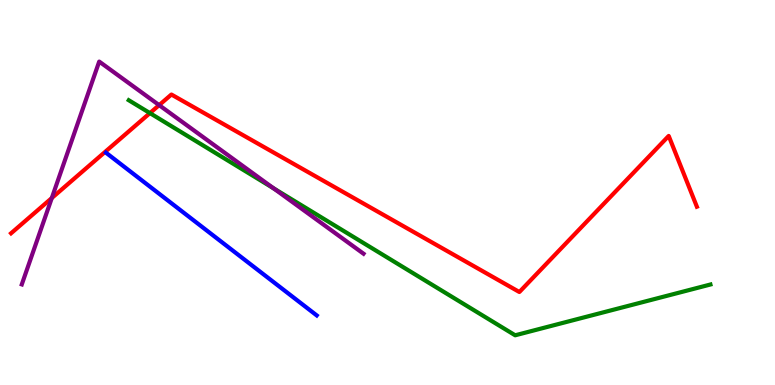[{'lines': ['blue', 'red'], 'intersections': []}, {'lines': ['green', 'red'], 'intersections': [{'x': 1.93, 'y': 7.06}]}, {'lines': ['purple', 'red'], 'intersections': [{'x': 0.668, 'y': 4.86}, {'x': 2.05, 'y': 7.27}]}, {'lines': ['blue', 'green'], 'intersections': []}, {'lines': ['blue', 'purple'], 'intersections': []}, {'lines': ['green', 'purple'], 'intersections': [{'x': 3.53, 'y': 5.11}]}]